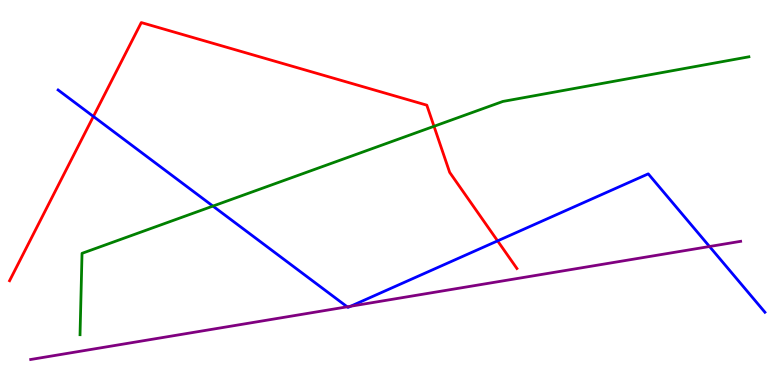[{'lines': ['blue', 'red'], 'intersections': [{'x': 1.21, 'y': 6.98}, {'x': 6.42, 'y': 3.74}]}, {'lines': ['green', 'red'], 'intersections': [{'x': 5.6, 'y': 6.72}]}, {'lines': ['purple', 'red'], 'intersections': []}, {'lines': ['blue', 'green'], 'intersections': [{'x': 2.75, 'y': 4.65}]}, {'lines': ['blue', 'purple'], 'intersections': [{'x': 4.48, 'y': 2.03}, {'x': 4.52, 'y': 2.05}, {'x': 9.15, 'y': 3.6}]}, {'lines': ['green', 'purple'], 'intersections': []}]